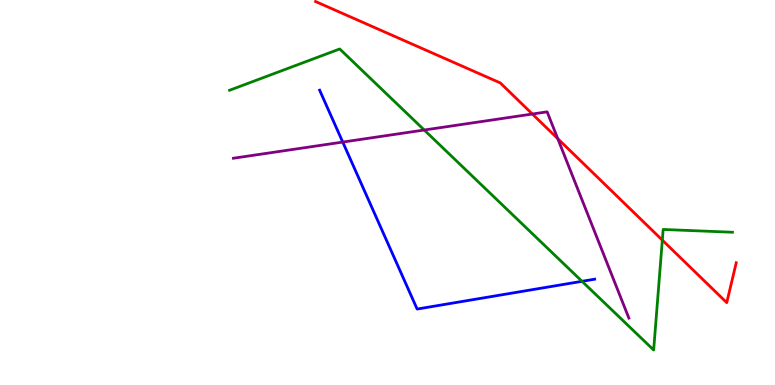[{'lines': ['blue', 'red'], 'intersections': []}, {'lines': ['green', 'red'], 'intersections': [{'x': 8.55, 'y': 3.76}]}, {'lines': ['purple', 'red'], 'intersections': [{'x': 6.87, 'y': 7.04}, {'x': 7.2, 'y': 6.4}]}, {'lines': ['blue', 'green'], 'intersections': [{'x': 7.51, 'y': 2.69}]}, {'lines': ['blue', 'purple'], 'intersections': [{'x': 4.42, 'y': 6.31}]}, {'lines': ['green', 'purple'], 'intersections': [{'x': 5.47, 'y': 6.62}]}]